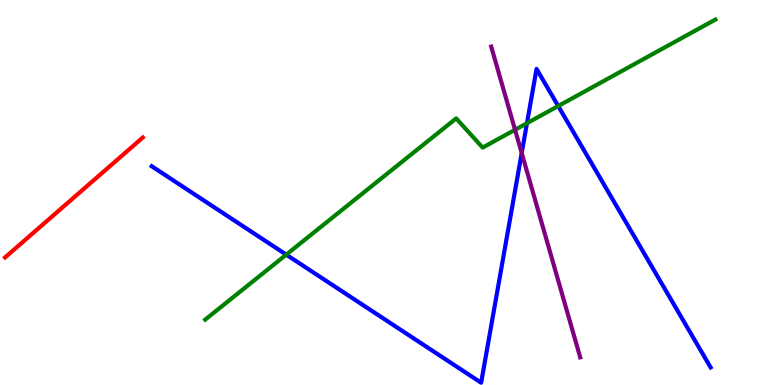[{'lines': ['blue', 'red'], 'intersections': []}, {'lines': ['green', 'red'], 'intersections': []}, {'lines': ['purple', 'red'], 'intersections': []}, {'lines': ['blue', 'green'], 'intersections': [{'x': 3.69, 'y': 3.39}, {'x': 6.8, 'y': 6.8}, {'x': 7.2, 'y': 7.25}]}, {'lines': ['blue', 'purple'], 'intersections': [{'x': 6.73, 'y': 6.02}]}, {'lines': ['green', 'purple'], 'intersections': [{'x': 6.65, 'y': 6.63}]}]